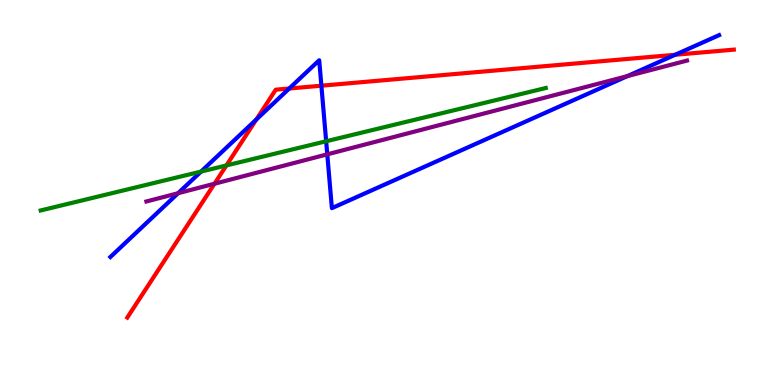[{'lines': ['blue', 'red'], 'intersections': [{'x': 3.31, 'y': 6.9}, {'x': 3.73, 'y': 7.7}, {'x': 4.15, 'y': 7.77}, {'x': 8.71, 'y': 8.58}]}, {'lines': ['green', 'red'], 'intersections': [{'x': 2.92, 'y': 5.7}]}, {'lines': ['purple', 'red'], 'intersections': [{'x': 2.77, 'y': 5.23}]}, {'lines': ['blue', 'green'], 'intersections': [{'x': 2.59, 'y': 5.54}, {'x': 4.21, 'y': 6.33}]}, {'lines': ['blue', 'purple'], 'intersections': [{'x': 2.3, 'y': 4.98}, {'x': 4.22, 'y': 5.99}, {'x': 8.09, 'y': 8.02}]}, {'lines': ['green', 'purple'], 'intersections': []}]